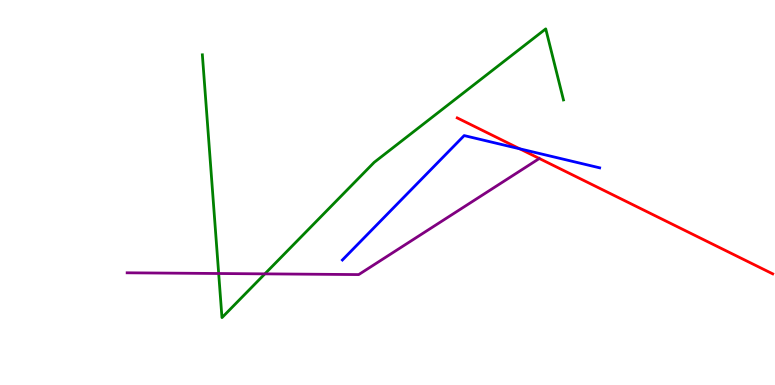[{'lines': ['blue', 'red'], 'intersections': [{'x': 6.71, 'y': 6.13}]}, {'lines': ['green', 'red'], 'intersections': []}, {'lines': ['purple', 'red'], 'intersections': []}, {'lines': ['blue', 'green'], 'intersections': []}, {'lines': ['blue', 'purple'], 'intersections': []}, {'lines': ['green', 'purple'], 'intersections': [{'x': 2.82, 'y': 2.9}, {'x': 3.42, 'y': 2.89}]}]